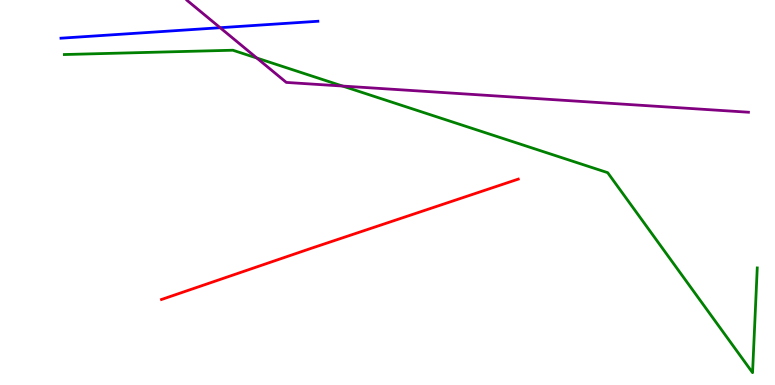[{'lines': ['blue', 'red'], 'intersections': []}, {'lines': ['green', 'red'], 'intersections': []}, {'lines': ['purple', 'red'], 'intersections': []}, {'lines': ['blue', 'green'], 'intersections': []}, {'lines': ['blue', 'purple'], 'intersections': [{'x': 2.84, 'y': 9.28}]}, {'lines': ['green', 'purple'], 'intersections': [{'x': 3.31, 'y': 8.49}, {'x': 4.42, 'y': 7.76}]}]